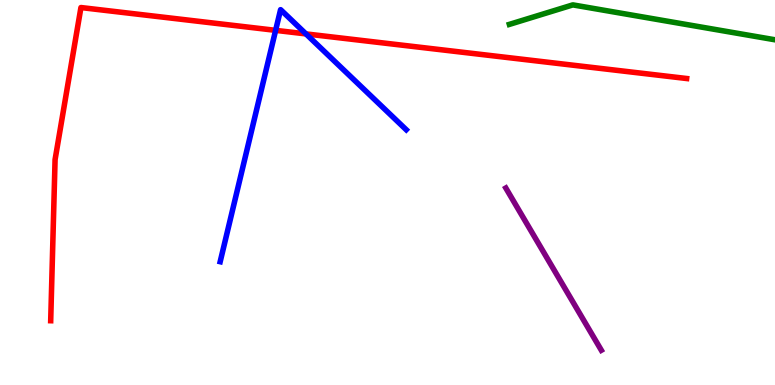[{'lines': ['blue', 'red'], 'intersections': [{'x': 3.56, 'y': 9.21}, {'x': 3.95, 'y': 9.12}]}, {'lines': ['green', 'red'], 'intersections': []}, {'lines': ['purple', 'red'], 'intersections': []}, {'lines': ['blue', 'green'], 'intersections': []}, {'lines': ['blue', 'purple'], 'intersections': []}, {'lines': ['green', 'purple'], 'intersections': []}]